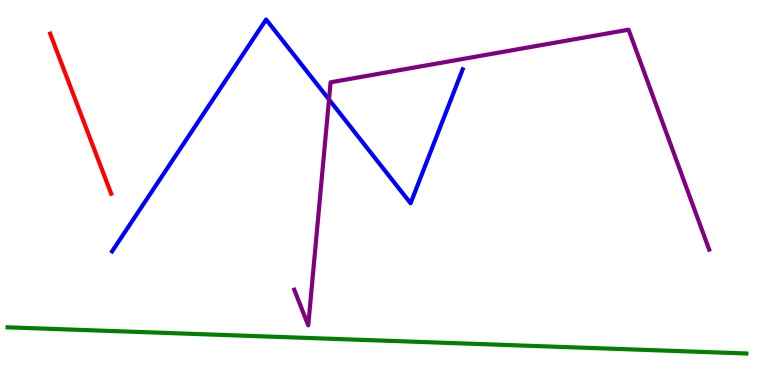[{'lines': ['blue', 'red'], 'intersections': []}, {'lines': ['green', 'red'], 'intersections': []}, {'lines': ['purple', 'red'], 'intersections': []}, {'lines': ['blue', 'green'], 'intersections': []}, {'lines': ['blue', 'purple'], 'intersections': [{'x': 4.25, 'y': 7.42}]}, {'lines': ['green', 'purple'], 'intersections': []}]